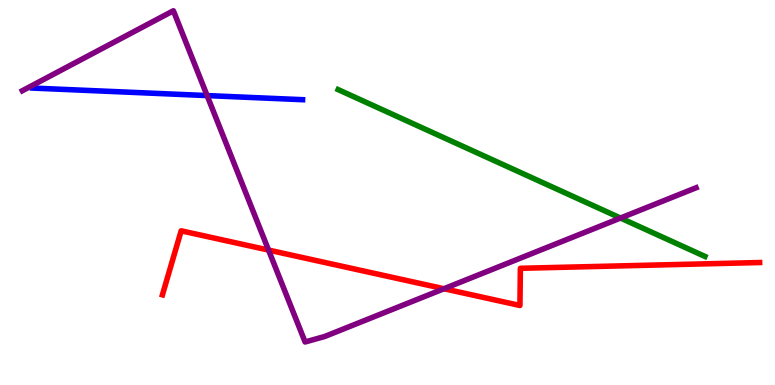[{'lines': ['blue', 'red'], 'intersections': []}, {'lines': ['green', 'red'], 'intersections': []}, {'lines': ['purple', 'red'], 'intersections': [{'x': 3.47, 'y': 3.5}, {'x': 5.73, 'y': 2.5}]}, {'lines': ['blue', 'green'], 'intersections': []}, {'lines': ['blue', 'purple'], 'intersections': [{'x': 2.67, 'y': 7.52}]}, {'lines': ['green', 'purple'], 'intersections': [{'x': 8.01, 'y': 4.34}]}]